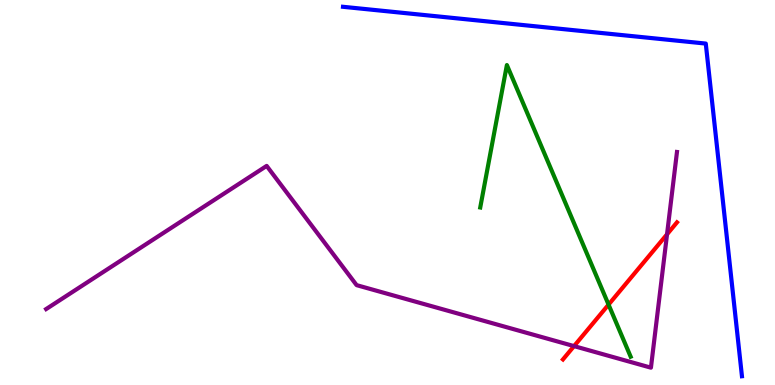[{'lines': ['blue', 'red'], 'intersections': []}, {'lines': ['green', 'red'], 'intersections': [{'x': 7.85, 'y': 2.09}]}, {'lines': ['purple', 'red'], 'intersections': [{'x': 7.41, 'y': 1.01}, {'x': 8.61, 'y': 3.91}]}, {'lines': ['blue', 'green'], 'intersections': []}, {'lines': ['blue', 'purple'], 'intersections': []}, {'lines': ['green', 'purple'], 'intersections': []}]